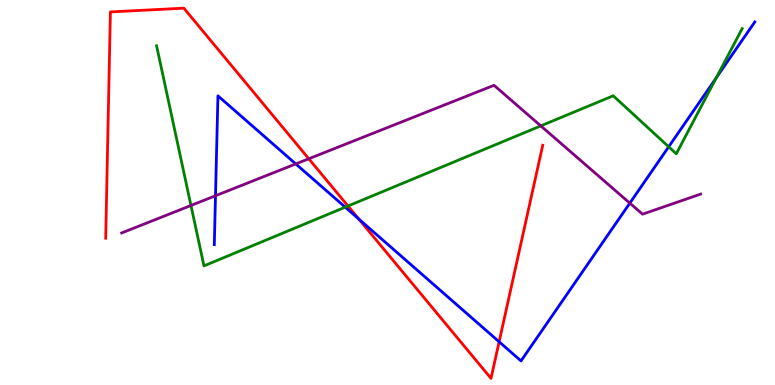[{'lines': ['blue', 'red'], 'intersections': [{'x': 4.63, 'y': 4.31}, {'x': 6.44, 'y': 1.12}]}, {'lines': ['green', 'red'], 'intersections': [{'x': 4.49, 'y': 4.65}]}, {'lines': ['purple', 'red'], 'intersections': [{'x': 3.98, 'y': 5.88}]}, {'lines': ['blue', 'green'], 'intersections': [{'x': 4.45, 'y': 4.62}, {'x': 8.63, 'y': 6.19}, {'x': 9.24, 'y': 7.98}]}, {'lines': ['blue', 'purple'], 'intersections': [{'x': 2.78, 'y': 4.92}, {'x': 3.82, 'y': 5.74}, {'x': 8.13, 'y': 4.72}]}, {'lines': ['green', 'purple'], 'intersections': [{'x': 2.46, 'y': 4.66}, {'x': 6.98, 'y': 6.73}]}]